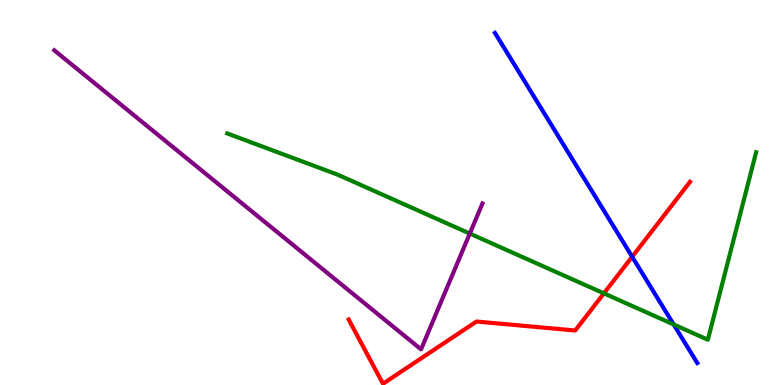[{'lines': ['blue', 'red'], 'intersections': [{'x': 8.16, 'y': 3.33}]}, {'lines': ['green', 'red'], 'intersections': [{'x': 7.79, 'y': 2.38}]}, {'lines': ['purple', 'red'], 'intersections': []}, {'lines': ['blue', 'green'], 'intersections': [{'x': 8.69, 'y': 1.57}]}, {'lines': ['blue', 'purple'], 'intersections': []}, {'lines': ['green', 'purple'], 'intersections': [{'x': 6.06, 'y': 3.93}]}]